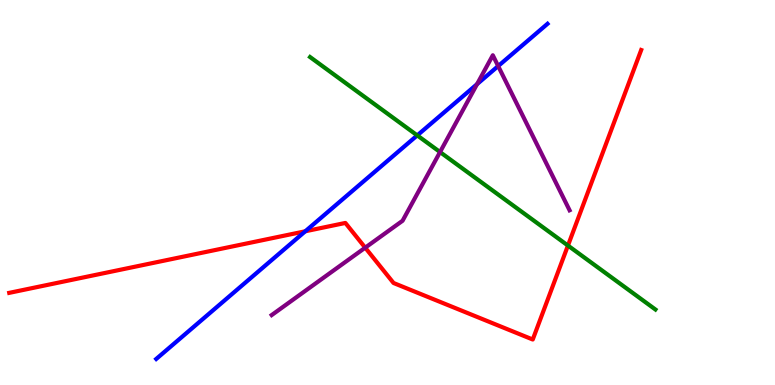[{'lines': ['blue', 'red'], 'intersections': [{'x': 3.94, 'y': 3.99}]}, {'lines': ['green', 'red'], 'intersections': [{'x': 7.33, 'y': 3.62}]}, {'lines': ['purple', 'red'], 'intersections': [{'x': 4.71, 'y': 3.57}]}, {'lines': ['blue', 'green'], 'intersections': [{'x': 5.38, 'y': 6.48}]}, {'lines': ['blue', 'purple'], 'intersections': [{'x': 6.16, 'y': 7.81}, {'x': 6.43, 'y': 8.28}]}, {'lines': ['green', 'purple'], 'intersections': [{'x': 5.68, 'y': 6.05}]}]